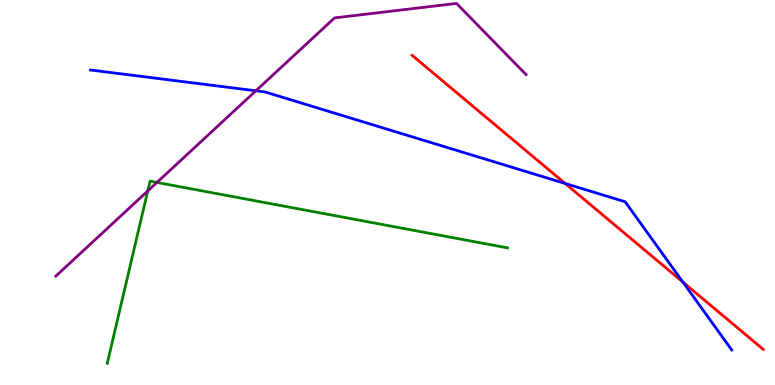[{'lines': ['blue', 'red'], 'intersections': [{'x': 7.29, 'y': 5.23}, {'x': 8.81, 'y': 2.67}]}, {'lines': ['green', 'red'], 'intersections': []}, {'lines': ['purple', 'red'], 'intersections': []}, {'lines': ['blue', 'green'], 'intersections': []}, {'lines': ['blue', 'purple'], 'intersections': [{'x': 3.3, 'y': 7.64}]}, {'lines': ['green', 'purple'], 'intersections': [{'x': 1.91, 'y': 5.04}, {'x': 2.03, 'y': 5.26}]}]